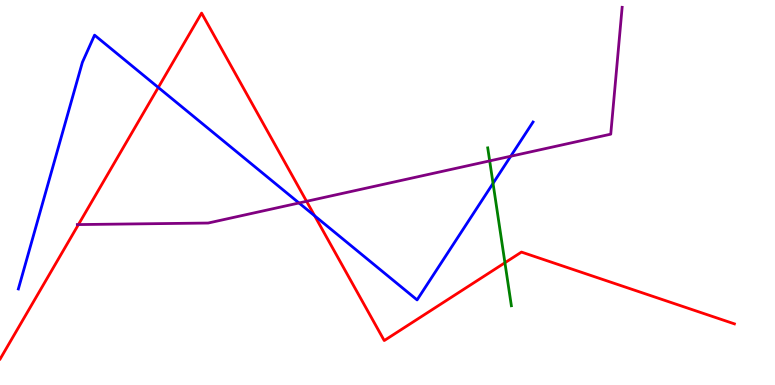[{'lines': ['blue', 'red'], 'intersections': [{'x': 2.04, 'y': 7.73}, {'x': 4.06, 'y': 4.39}]}, {'lines': ['green', 'red'], 'intersections': [{'x': 6.52, 'y': 3.18}]}, {'lines': ['purple', 'red'], 'intersections': [{'x': 1.01, 'y': 4.17}, {'x': 3.96, 'y': 4.77}]}, {'lines': ['blue', 'green'], 'intersections': [{'x': 6.36, 'y': 5.24}]}, {'lines': ['blue', 'purple'], 'intersections': [{'x': 3.86, 'y': 4.73}, {'x': 6.59, 'y': 5.94}]}, {'lines': ['green', 'purple'], 'intersections': [{'x': 6.32, 'y': 5.82}]}]